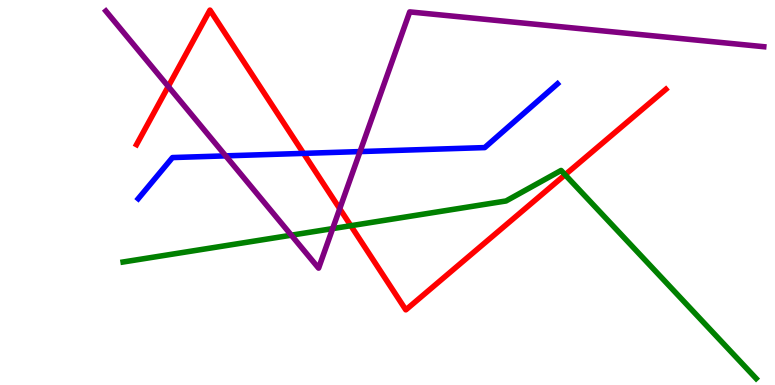[{'lines': ['blue', 'red'], 'intersections': [{'x': 3.92, 'y': 6.02}]}, {'lines': ['green', 'red'], 'intersections': [{'x': 4.53, 'y': 4.14}, {'x': 7.29, 'y': 5.46}]}, {'lines': ['purple', 'red'], 'intersections': [{'x': 2.17, 'y': 7.75}, {'x': 4.38, 'y': 4.58}]}, {'lines': ['blue', 'green'], 'intersections': []}, {'lines': ['blue', 'purple'], 'intersections': [{'x': 2.91, 'y': 5.95}, {'x': 4.65, 'y': 6.06}]}, {'lines': ['green', 'purple'], 'intersections': [{'x': 3.76, 'y': 3.89}, {'x': 4.29, 'y': 4.06}]}]